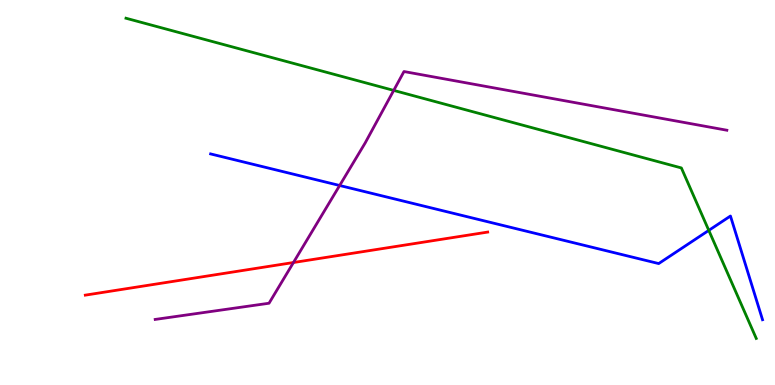[{'lines': ['blue', 'red'], 'intersections': []}, {'lines': ['green', 'red'], 'intersections': []}, {'lines': ['purple', 'red'], 'intersections': [{'x': 3.79, 'y': 3.18}]}, {'lines': ['blue', 'green'], 'intersections': [{'x': 9.15, 'y': 4.02}]}, {'lines': ['blue', 'purple'], 'intersections': [{'x': 4.38, 'y': 5.18}]}, {'lines': ['green', 'purple'], 'intersections': [{'x': 5.08, 'y': 7.65}]}]